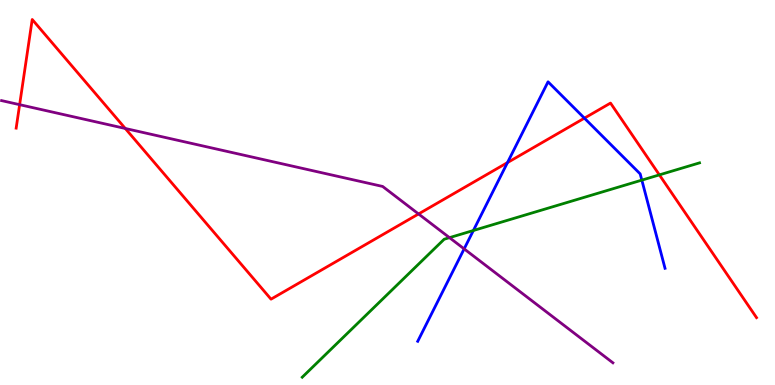[{'lines': ['blue', 'red'], 'intersections': [{'x': 6.55, 'y': 5.78}, {'x': 7.54, 'y': 6.93}]}, {'lines': ['green', 'red'], 'intersections': [{'x': 8.51, 'y': 5.46}]}, {'lines': ['purple', 'red'], 'intersections': [{'x': 0.253, 'y': 7.28}, {'x': 1.62, 'y': 6.66}, {'x': 5.4, 'y': 4.44}]}, {'lines': ['blue', 'green'], 'intersections': [{'x': 6.11, 'y': 4.01}, {'x': 8.28, 'y': 5.32}]}, {'lines': ['blue', 'purple'], 'intersections': [{'x': 5.99, 'y': 3.54}]}, {'lines': ['green', 'purple'], 'intersections': [{'x': 5.8, 'y': 3.83}]}]